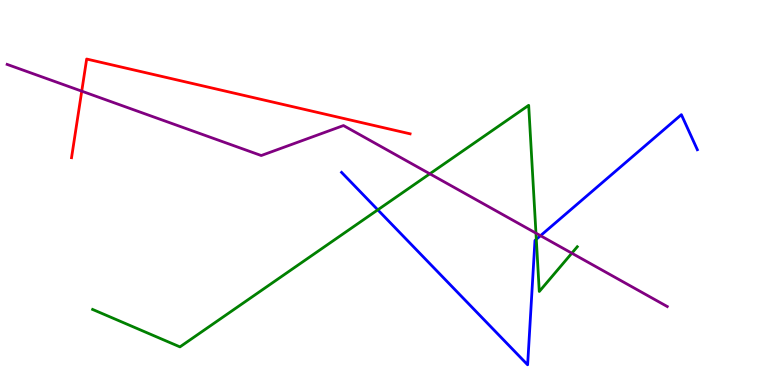[{'lines': ['blue', 'red'], 'intersections': []}, {'lines': ['green', 'red'], 'intersections': []}, {'lines': ['purple', 'red'], 'intersections': [{'x': 1.05, 'y': 7.63}]}, {'lines': ['blue', 'green'], 'intersections': [{'x': 4.87, 'y': 4.55}, {'x': 6.92, 'y': 3.78}]}, {'lines': ['blue', 'purple'], 'intersections': [{'x': 6.97, 'y': 3.88}]}, {'lines': ['green', 'purple'], 'intersections': [{'x': 5.55, 'y': 5.49}, {'x': 6.92, 'y': 3.94}, {'x': 7.38, 'y': 3.42}]}]